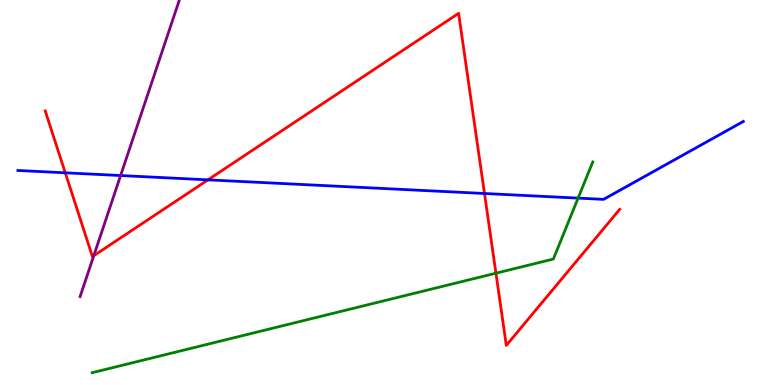[{'lines': ['blue', 'red'], 'intersections': [{'x': 0.842, 'y': 5.51}, {'x': 2.68, 'y': 5.33}, {'x': 6.25, 'y': 4.97}]}, {'lines': ['green', 'red'], 'intersections': [{'x': 6.4, 'y': 2.9}]}, {'lines': ['purple', 'red'], 'intersections': [{'x': 1.21, 'y': 3.36}]}, {'lines': ['blue', 'green'], 'intersections': [{'x': 7.46, 'y': 4.85}]}, {'lines': ['blue', 'purple'], 'intersections': [{'x': 1.56, 'y': 5.44}]}, {'lines': ['green', 'purple'], 'intersections': []}]